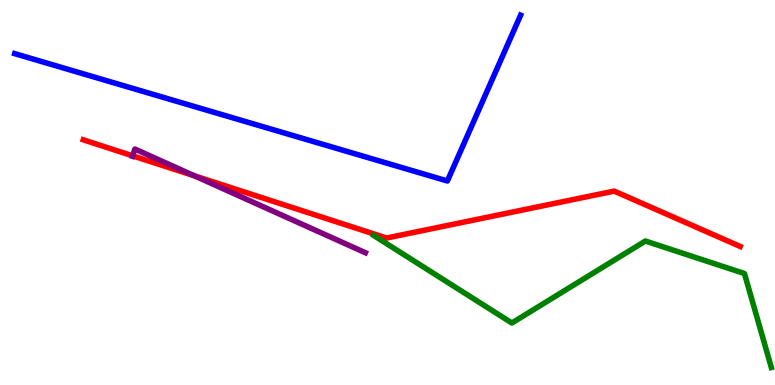[{'lines': ['blue', 'red'], 'intersections': []}, {'lines': ['green', 'red'], 'intersections': []}, {'lines': ['purple', 'red'], 'intersections': [{'x': 1.71, 'y': 5.95}, {'x': 2.51, 'y': 5.43}]}, {'lines': ['blue', 'green'], 'intersections': []}, {'lines': ['blue', 'purple'], 'intersections': []}, {'lines': ['green', 'purple'], 'intersections': []}]